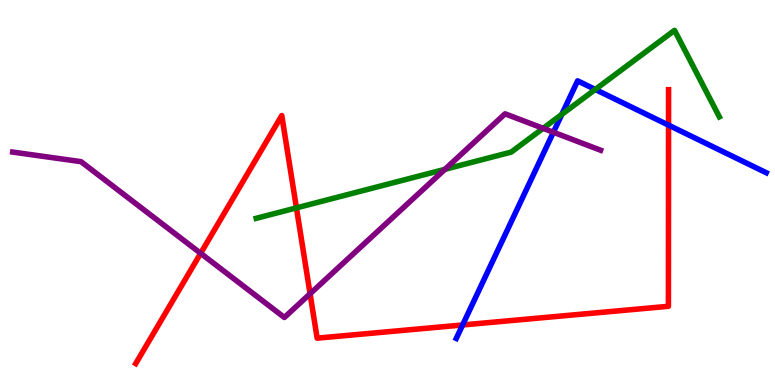[{'lines': ['blue', 'red'], 'intersections': [{'x': 5.97, 'y': 1.56}, {'x': 8.63, 'y': 6.75}]}, {'lines': ['green', 'red'], 'intersections': [{'x': 3.83, 'y': 4.6}]}, {'lines': ['purple', 'red'], 'intersections': [{'x': 2.59, 'y': 3.42}, {'x': 4.0, 'y': 2.37}]}, {'lines': ['blue', 'green'], 'intersections': [{'x': 7.25, 'y': 7.03}, {'x': 7.68, 'y': 7.68}]}, {'lines': ['blue', 'purple'], 'intersections': [{'x': 7.14, 'y': 6.57}]}, {'lines': ['green', 'purple'], 'intersections': [{'x': 5.74, 'y': 5.6}, {'x': 7.01, 'y': 6.67}]}]